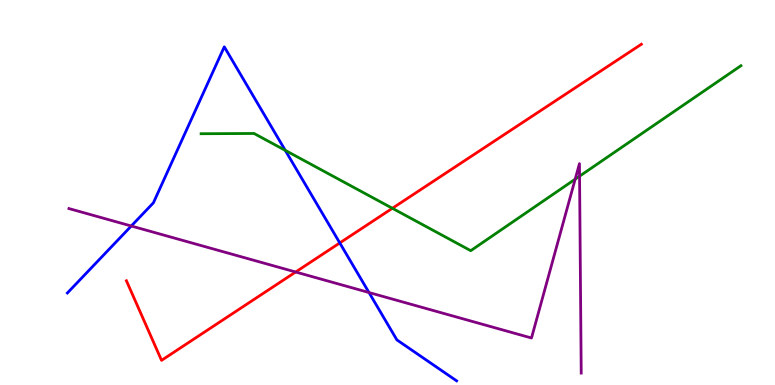[{'lines': ['blue', 'red'], 'intersections': [{'x': 4.38, 'y': 3.69}]}, {'lines': ['green', 'red'], 'intersections': [{'x': 5.06, 'y': 4.59}]}, {'lines': ['purple', 'red'], 'intersections': [{'x': 3.81, 'y': 2.94}]}, {'lines': ['blue', 'green'], 'intersections': [{'x': 3.68, 'y': 6.09}]}, {'lines': ['blue', 'purple'], 'intersections': [{'x': 1.69, 'y': 4.13}, {'x': 4.76, 'y': 2.4}]}, {'lines': ['green', 'purple'], 'intersections': [{'x': 7.42, 'y': 5.35}, {'x': 7.48, 'y': 5.42}]}]